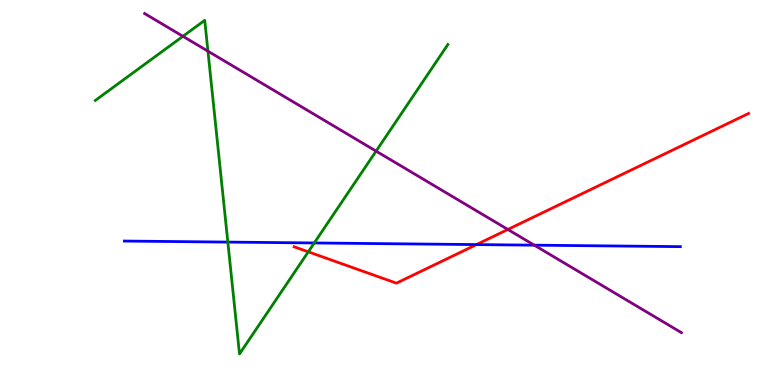[{'lines': ['blue', 'red'], 'intersections': [{'x': 6.15, 'y': 3.65}]}, {'lines': ['green', 'red'], 'intersections': [{'x': 3.98, 'y': 3.46}]}, {'lines': ['purple', 'red'], 'intersections': [{'x': 6.55, 'y': 4.04}]}, {'lines': ['blue', 'green'], 'intersections': [{'x': 2.94, 'y': 3.71}, {'x': 4.05, 'y': 3.69}]}, {'lines': ['blue', 'purple'], 'intersections': [{'x': 6.89, 'y': 3.63}]}, {'lines': ['green', 'purple'], 'intersections': [{'x': 2.36, 'y': 9.06}, {'x': 2.68, 'y': 8.67}, {'x': 4.85, 'y': 6.07}]}]